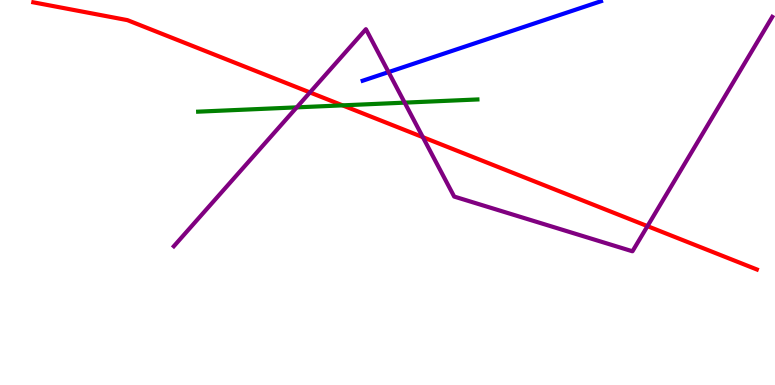[{'lines': ['blue', 'red'], 'intersections': []}, {'lines': ['green', 'red'], 'intersections': [{'x': 4.42, 'y': 7.26}]}, {'lines': ['purple', 'red'], 'intersections': [{'x': 4.0, 'y': 7.6}, {'x': 5.46, 'y': 6.44}, {'x': 8.35, 'y': 4.13}]}, {'lines': ['blue', 'green'], 'intersections': []}, {'lines': ['blue', 'purple'], 'intersections': [{'x': 5.01, 'y': 8.13}]}, {'lines': ['green', 'purple'], 'intersections': [{'x': 3.83, 'y': 7.21}, {'x': 5.22, 'y': 7.33}]}]